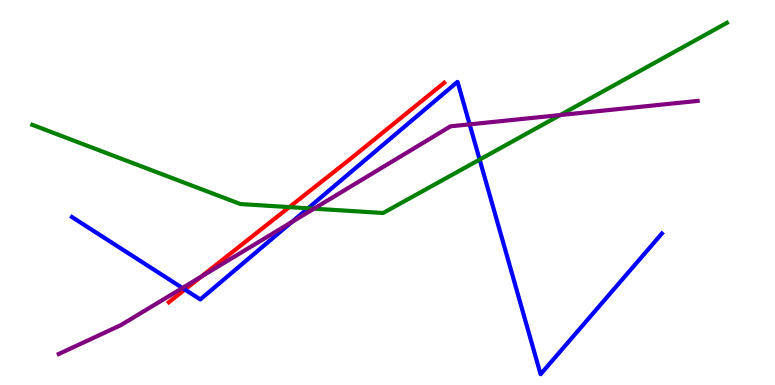[{'lines': ['blue', 'red'], 'intersections': [{'x': 2.39, 'y': 2.48}]}, {'lines': ['green', 'red'], 'intersections': [{'x': 3.73, 'y': 4.62}]}, {'lines': ['purple', 'red'], 'intersections': [{'x': 2.6, 'y': 2.81}]}, {'lines': ['blue', 'green'], 'intersections': [{'x': 3.97, 'y': 4.59}, {'x': 6.19, 'y': 5.85}]}, {'lines': ['blue', 'purple'], 'intersections': [{'x': 2.35, 'y': 2.52}, {'x': 3.76, 'y': 4.23}, {'x': 6.06, 'y': 6.77}]}, {'lines': ['green', 'purple'], 'intersections': [{'x': 4.05, 'y': 4.58}, {'x': 7.23, 'y': 7.01}]}]